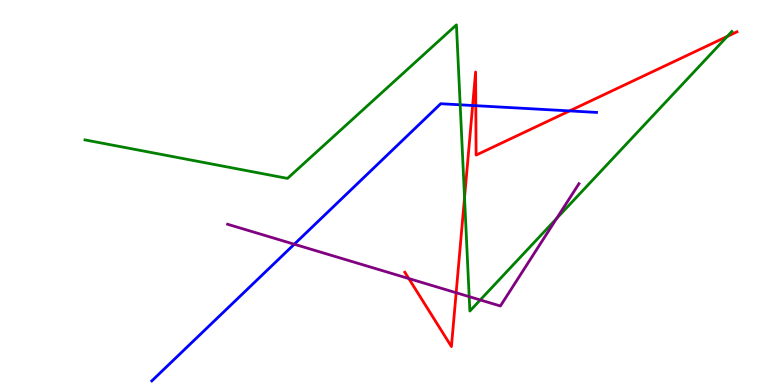[{'lines': ['blue', 'red'], 'intersections': [{'x': 6.1, 'y': 7.26}, {'x': 6.14, 'y': 7.26}, {'x': 7.35, 'y': 7.12}]}, {'lines': ['green', 'red'], 'intersections': [{'x': 5.99, 'y': 4.87}, {'x': 9.38, 'y': 9.05}]}, {'lines': ['purple', 'red'], 'intersections': [{'x': 5.27, 'y': 2.77}, {'x': 5.89, 'y': 2.4}]}, {'lines': ['blue', 'green'], 'intersections': [{'x': 5.94, 'y': 7.28}]}, {'lines': ['blue', 'purple'], 'intersections': [{'x': 3.8, 'y': 3.66}]}, {'lines': ['green', 'purple'], 'intersections': [{'x': 6.05, 'y': 2.3}, {'x': 6.2, 'y': 2.21}, {'x': 7.18, 'y': 4.33}]}]